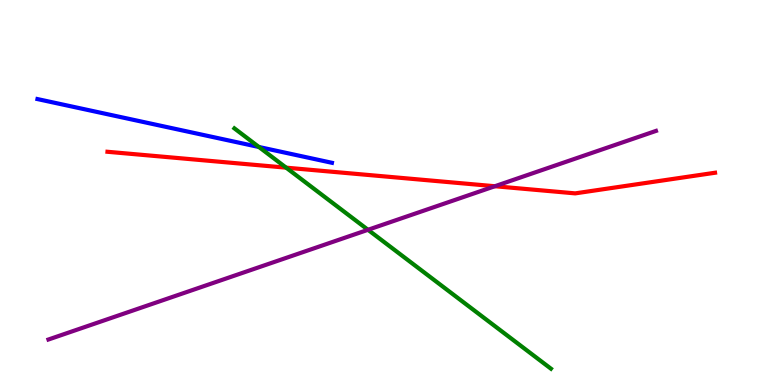[{'lines': ['blue', 'red'], 'intersections': []}, {'lines': ['green', 'red'], 'intersections': [{'x': 3.69, 'y': 5.65}]}, {'lines': ['purple', 'red'], 'intersections': [{'x': 6.39, 'y': 5.16}]}, {'lines': ['blue', 'green'], 'intersections': [{'x': 3.34, 'y': 6.18}]}, {'lines': ['blue', 'purple'], 'intersections': []}, {'lines': ['green', 'purple'], 'intersections': [{'x': 4.75, 'y': 4.03}]}]